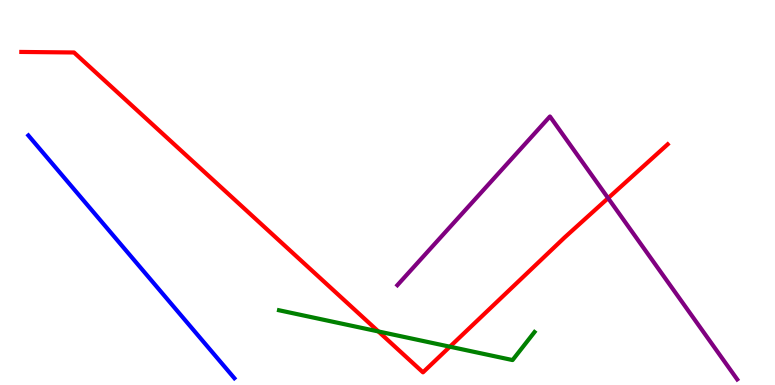[{'lines': ['blue', 'red'], 'intersections': []}, {'lines': ['green', 'red'], 'intersections': [{'x': 4.88, 'y': 1.39}, {'x': 5.81, 'y': 0.995}]}, {'lines': ['purple', 'red'], 'intersections': [{'x': 7.85, 'y': 4.85}]}, {'lines': ['blue', 'green'], 'intersections': []}, {'lines': ['blue', 'purple'], 'intersections': []}, {'lines': ['green', 'purple'], 'intersections': []}]